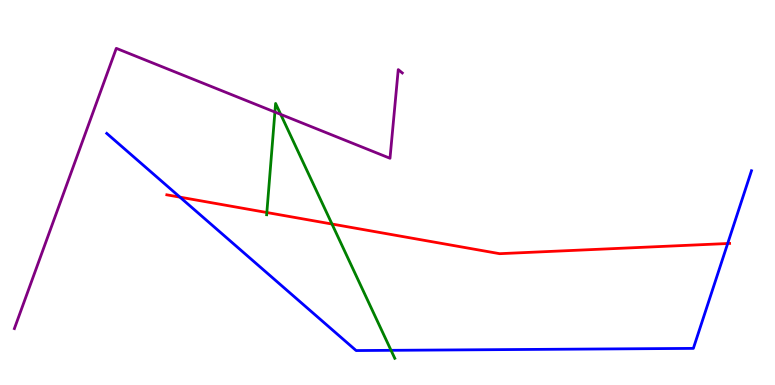[{'lines': ['blue', 'red'], 'intersections': [{'x': 2.32, 'y': 4.88}, {'x': 9.39, 'y': 3.68}]}, {'lines': ['green', 'red'], 'intersections': [{'x': 3.44, 'y': 4.48}, {'x': 4.28, 'y': 4.18}]}, {'lines': ['purple', 'red'], 'intersections': []}, {'lines': ['blue', 'green'], 'intersections': [{'x': 5.05, 'y': 0.901}]}, {'lines': ['blue', 'purple'], 'intersections': []}, {'lines': ['green', 'purple'], 'intersections': [{'x': 3.55, 'y': 7.09}, {'x': 3.62, 'y': 7.03}]}]